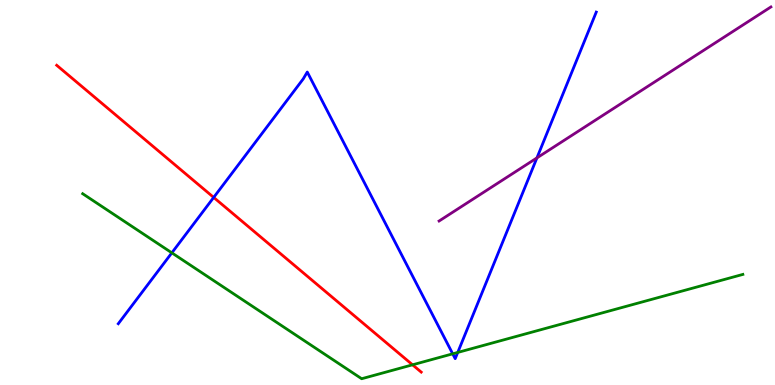[{'lines': ['blue', 'red'], 'intersections': [{'x': 2.76, 'y': 4.87}]}, {'lines': ['green', 'red'], 'intersections': [{'x': 5.32, 'y': 0.524}]}, {'lines': ['purple', 'red'], 'intersections': []}, {'lines': ['blue', 'green'], 'intersections': [{'x': 2.22, 'y': 3.43}, {'x': 5.84, 'y': 0.81}, {'x': 5.91, 'y': 0.846}]}, {'lines': ['blue', 'purple'], 'intersections': [{'x': 6.93, 'y': 5.9}]}, {'lines': ['green', 'purple'], 'intersections': []}]